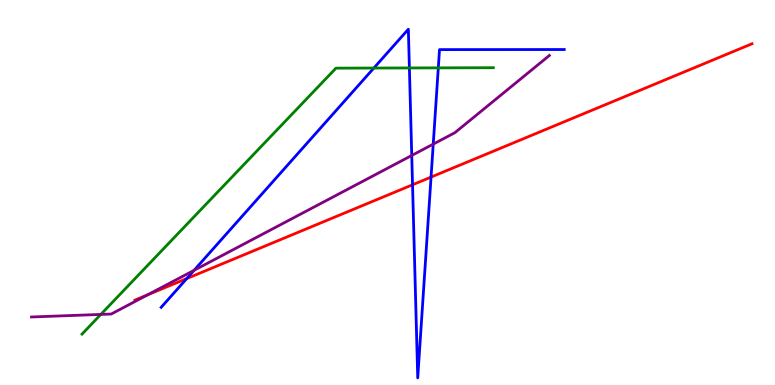[{'lines': ['blue', 'red'], 'intersections': [{'x': 2.41, 'y': 2.76}, {'x': 5.32, 'y': 5.2}, {'x': 5.56, 'y': 5.4}]}, {'lines': ['green', 'red'], 'intersections': []}, {'lines': ['purple', 'red'], 'intersections': [{'x': 1.91, 'y': 2.34}]}, {'lines': ['blue', 'green'], 'intersections': [{'x': 4.82, 'y': 8.23}, {'x': 5.28, 'y': 8.24}, {'x': 5.66, 'y': 8.24}]}, {'lines': ['blue', 'purple'], 'intersections': [{'x': 2.5, 'y': 2.98}, {'x': 5.31, 'y': 5.96}, {'x': 5.59, 'y': 6.26}]}, {'lines': ['green', 'purple'], 'intersections': [{'x': 1.3, 'y': 1.83}]}]